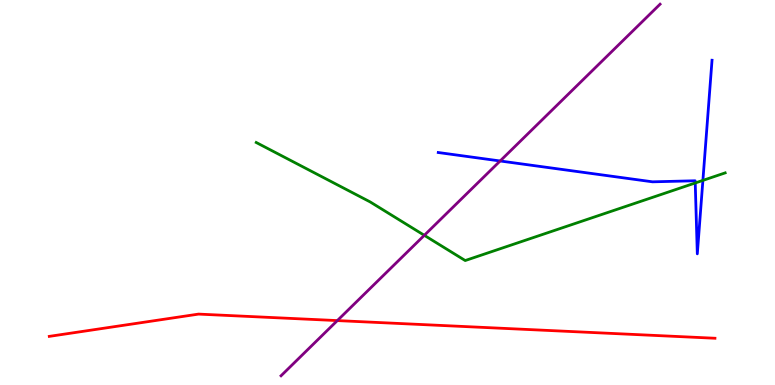[{'lines': ['blue', 'red'], 'intersections': []}, {'lines': ['green', 'red'], 'intersections': []}, {'lines': ['purple', 'red'], 'intersections': [{'x': 4.35, 'y': 1.67}]}, {'lines': ['blue', 'green'], 'intersections': [{'x': 8.97, 'y': 5.25}, {'x': 9.07, 'y': 5.31}]}, {'lines': ['blue', 'purple'], 'intersections': [{'x': 6.45, 'y': 5.82}]}, {'lines': ['green', 'purple'], 'intersections': [{'x': 5.48, 'y': 3.89}]}]